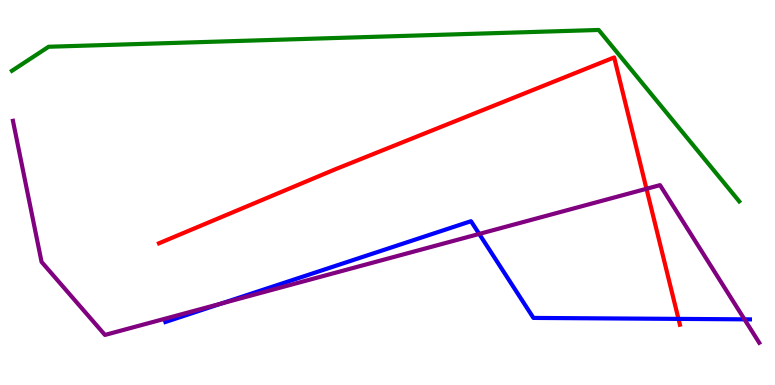[{'lines': ['blue', 'red'], 'intersections': [{'x': 8.75, 'y': 1.72}]}, {'lines': ['green', 'red'], 'intersections': []}, {'lines': ['purple', 'red'], 'intersections': [{'x': 8.34, 'y': 5.1}]}, {'lines': ['blue', 'green'], 'intersections': []}, {'lines': ['blue', 'purple'], 'intersections': [{'x': 2.86, 'y': 2.12}, {'x': 6.18, 'y': 3.92}, {'x': 9.61, 'y': 1.71}]}, {'lines': ['green', 'purple'], 'intersections': []}]